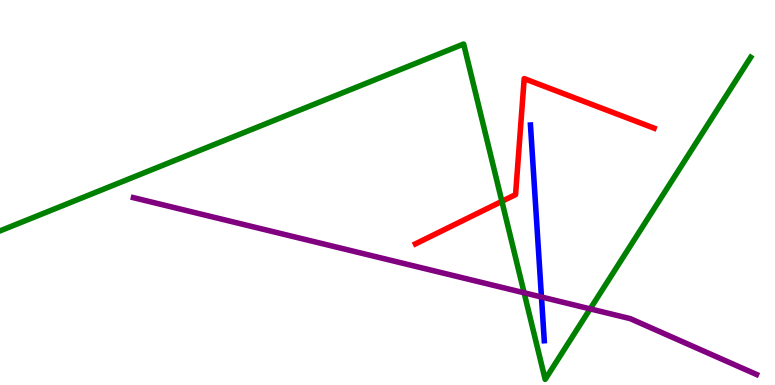[{'lines': ['blue', 'red'], 'intersections': []}, {'lines': ['green', 'red'], 'intersections': [{'x': 6.48, 'y': 4.77}]}, {'lines': ['purple', 'red'], 'intersections': []}, {'lines': ['blue', 'green'], 'intersections': []}, {'lines': ['blue', 'purple'], 'intersections': [{'x': 6.99, 'y': 2.29}]}, {'lines': ['green', 'purple'], 'intersections': [{'x': 6.76, 'y': 2.39}, {'x': 7.61, 'y': 1.98}]}]